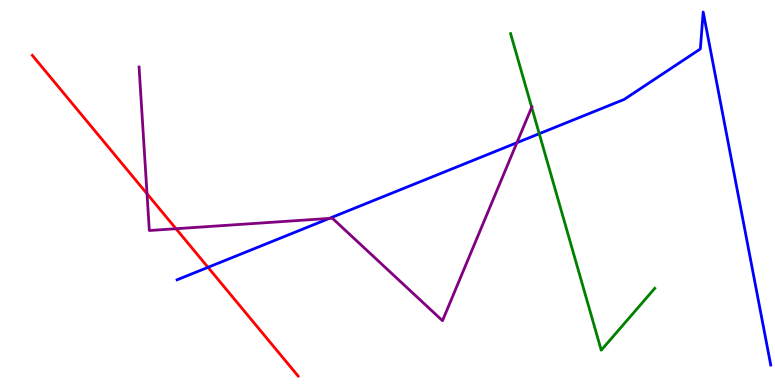[{'lines': ['blue', 'red'], 'intersections': [{'x': 2.68, 'y': 3.06}]}, {'lines': ['green', 'red'], 'intersections': []}, {'lines': ['purple', 'red'], 'intersections': [{'x': 1.9, 'y': 4.97}, {'x': 2.27, 'y': 4.06}]}, {'lines': ['blue', 'green'], 'intersections': [{'x': 6.96, 'y': 6.53}]}, {'lines': ['blue', 'purple'], 'intersections': [{'x': 4.25, 'y': 4.33}, {'x': 6.67, 'y': 6.29}]}, {'lines': ['green', 'purple'], 'intersections': [{'x': 6.86, 'y': 7.21}]}]